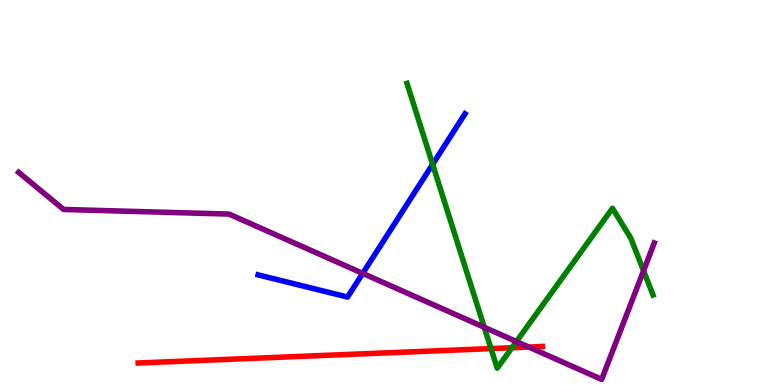[{'lines': ['blue', 'red'], 'intersections': []}, {'lines': ['green', 'red'], 'intersections': [{'x': 6.34, 'y': 0.946}, {'x': 6.61, 'y': 0.968}]}, {'lines': ['purple', 'red'], 'intersections': [{'x': 6.82, 'y': 0.986}]}, {'lines': ['blue', 'green'], 'intersections': [{'x': 5.58, 'y': 5.73}]}, {'lines': ['blue', 'purple'], 'intersections': [{'x': 4.68, 'y': 2.9}]}, {'lines': ['green', 'purple'], 'intersections': [{'x': 6.25, 'y': 1.5}, {'x': 6.66, 'y': 1.13}, {'x': 8.3, 'y': 2.97}]}]